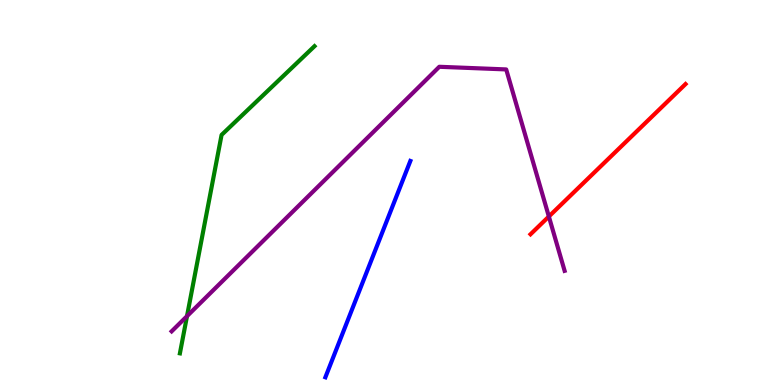[{'lines': ['blue', 'red'], 'intersections': []}, {'lines': ['green', 'red'], 'intersections': []}, {'lines': ['purple', 'red'], 'intersections': [{'x': 7.08, 'y': 4.38}]}, {'lines': ['blue', 'green'], 'intersections': []}, {'lines': ['blue', 'purple'], 'intersections': []}, {'lines': ['green', 'purple'], 'intersections': [{'x': 2.41, 'y': 1.79}]}]